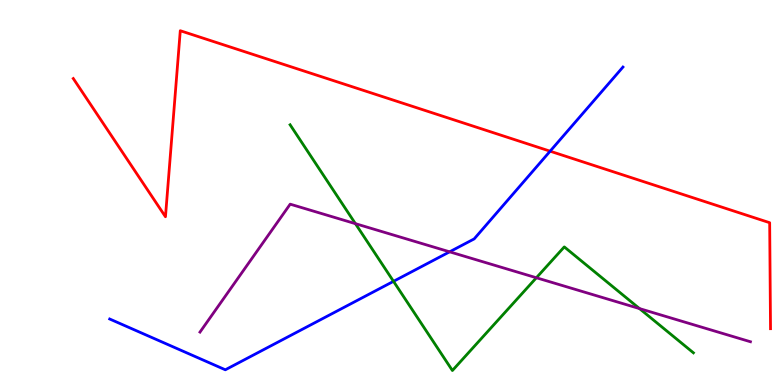[{'lines': ['blue', 'red'], 'intersections': [{'x': 7.1, 'y': 6.07}]}, {'lines': ['green', 'red'], 'intersections': []}, {'lines': ['purple', 'red'], 'intersections': []}, {'lines': ['blue', 'green'], 'intersections': [{'x': 5.08, 'y': 2.69}]}, {'lines': ['blue', 'purple'], 'intersections': [{'x': 5.8, 'y': 3.46}]}, {'lines': ['green', 'purple'], 'intersections': [{'x': 4.59, 'y': 4.19}, {'x': 6.92, 'y': 2.79}, {'x': 8.25, 'y': 1.99}]}]